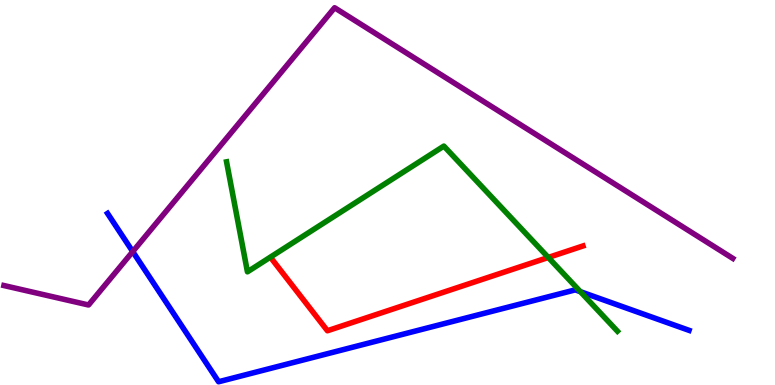[{'lines': ['blue', 'red'], 'intersections': []}, {'lines': ['green', 'red'], 'intersections': [{'x': 7.07, 'y': 3.31}]}, {'lines': ['purple', 'red'], 'intersections': []}, {'lines': ['blue', 'green'], 'intersections': [{'x': 7.49, 'y': 2.42}]}, {'lines': ['blue', 'purple'], 'intersections': [{'x': 1.71, 'y': 3.46}]}, {'lines': ['green', 'purple'], 'intersections': []}]